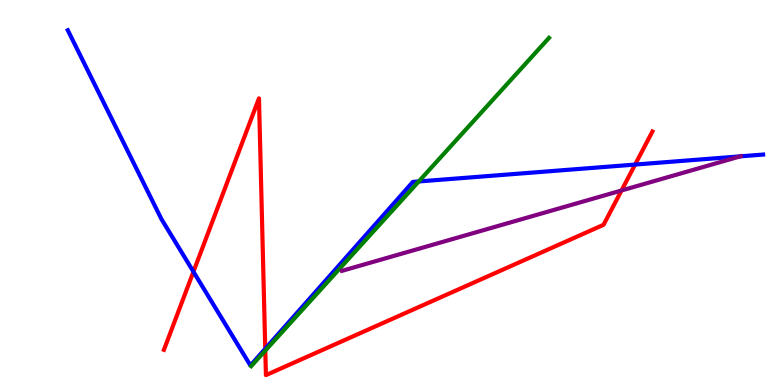[{'lines': ['blue', 'red'], 'intersections': [{'x': 2.5, 'y': 2.94}, {'x': 3.42, 'y': 0.942}, {'x': 8.19, 'y': 5.73}]}, {'lines': ['green', 'red'], 'intersections': [{'x': 3.42, 'y': 0.894}]}, {'lines': ['purple', 'red'], 'intersections': [{'x': 8.02, 'y': 5.05}]}, {'lines': ['blue', 'green'], 'intersections': [{'x': 5.4, 'y': 5.29}]}, {'lines': ['blue', 'purple'], 'intersections': [{'x': 9.55, 'y': 5.94}]}, {'lines': ['green', 'purple'], 'intersections': []}]